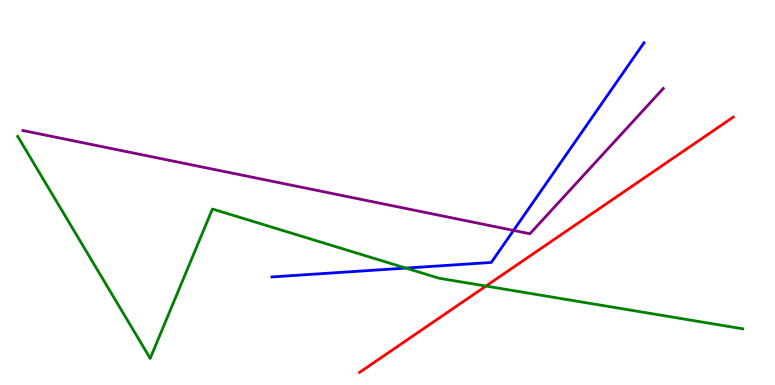[{'lines': ['blue', 'red'], 'intersections': []}, {'lines': ['green', 'red'], 'intersections': [{'x': 6.27, 'y': 2.57}]}, {'lines': ['purple', 'red'], 'intersections': []}, {'lines': ['blue', 'green'], 'intersections': [{'x': 5.24, 'y': 3.04}]}, {'lines': ['blue', 'purple'], 'intersections': [{'x': 6.63, 'y': 4.02}]}, {'lines': ['green', 'purple'], 'intersections': []}]